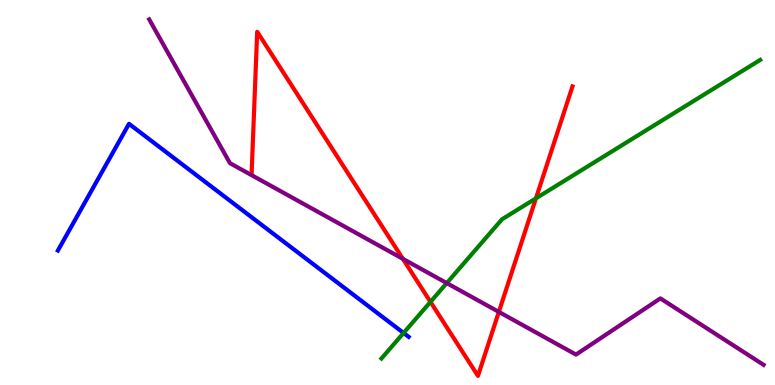[{'lines': ['blue', 'red'], 'intersections': []}, {'lines': ['green', 'red'], 'intersections': [{'x': 5.55, 'y': 2.16}, {'x': 6.92, 'y': 4.85}]}, {'lines': ['purple', 'red'], 'intersections': [{'x': 5.2, 'y': 3.28}, {'x': 6.44, 'y': 1.9}]}, {'lines': ['blue', 'green'], 'intersections': [{'x': 5.21, 'y': 1.35}]}, {'lines': ['blue', 'purple'], 'intersections': []}, {'lines': ['green', 'purple'], 'intersections': [{'x': 5.76, 'y': 2.65}]}]